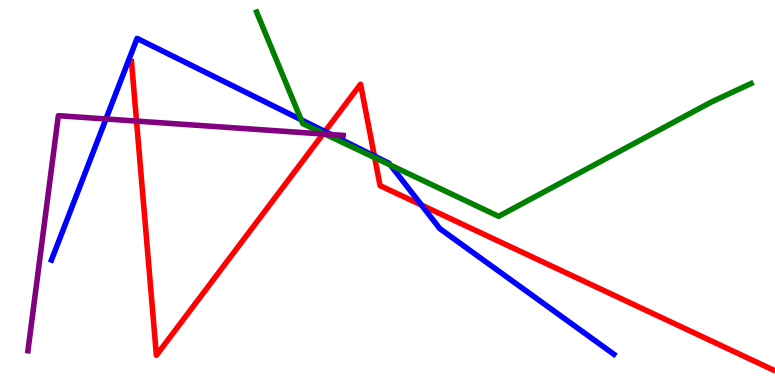[{'lines': ['blue', 'red'], 'intersections': [{'x': 4.19, 'y': 6.58}, {'x': 4.83, 'y': 5.95}, {'x': 5.44, 'y': 4.67}]}, {'lines': ['green', 'red'], 'intersections': [{'x': 4.17, 'y': 6.53}, {'x': 4.83, 'y': 5.9}]}, {'lines': ['purple', 'red'], 'intersections': [{'x': 1.76, 'y': 6.85}, {'x': 4.17, 'y': 6.52}]}, {'lines': ['blue', 'green'], 'intersections': [{'x': 3.89, 'y': 6.89}, {'x': 5.04, 'y': 5.71}]}, {'lines': ['blue', 'purple'], 'intersections': [{'x': 1.37, 'y': 6.91}, {'x': 4.27, 'y': 6.5}]}, {'lines': ['green', 'purple'], 'intersections': [{'x': 4.19, 'y': 6.52}]}]